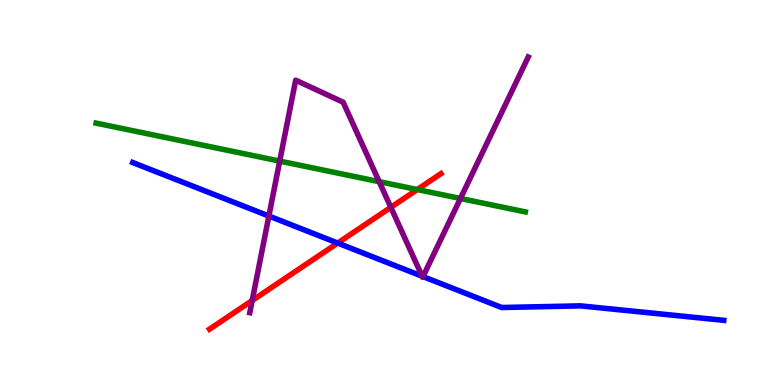[{'lines': ['blue', 'red'], 'intersections': [{'x': 4.36, 'y': 3.69}]}, {'lines': ['green', 'red'], 'intersections': [{'x': 5.38, 'y': 5.08}]}, {'lines': ['purple', 'red'], 'intersections': [{'x': 3.25, 'y': 2.2}, {'x': 5.04, 'y': 4.62}]}, {'lines': ['blue', 'green'], 'intersections': []}, {'lines': ['blue', 'purple'], 'intersections': [{'x': 3.47, 'y': 4.39}, {'x': 5.45, 'y': 2.82}, {'x': 5.46, 'y': 2.82}]}, {'lines': ['green', 'purple'], 'intersections': [{'x': 3.61, 'y': 5.82}, {'x': 4.89, 'y': 5.28}, {'x': 5.94, 'y': 4.84}]}]